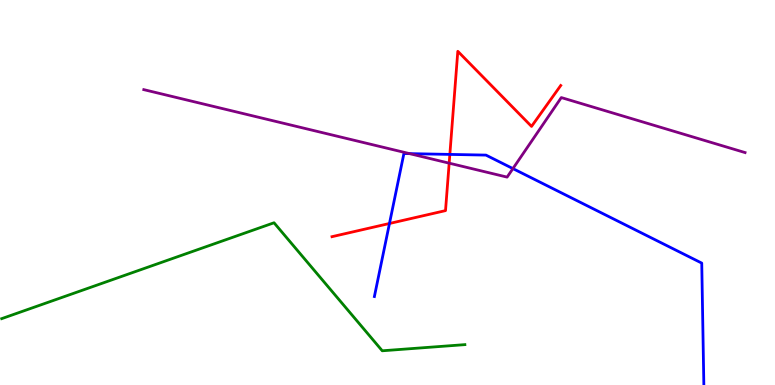[{'lines': ['blue', 'red'], 'intersections': [{'x': 5.03, 'y': 4.2}, {'x': 5.8, 'y': 5.99}]}, {'lines': ['green', 'red'], 'intersections': []}, {'lines': ['purple', 'red'], 'intersections': [{'x': 5.8, 'y': 5.76}]}, {'lines': ['blue', 'green'], 'intersections': []}, {'lines': ['blue', 'purple'], 'intersections': [{'x': 5.29, 'y': 6.01}, {'x': 6.62, 'y': 5.62}]}, {'lines': ['green', 'purple'], 'intersections': []}]